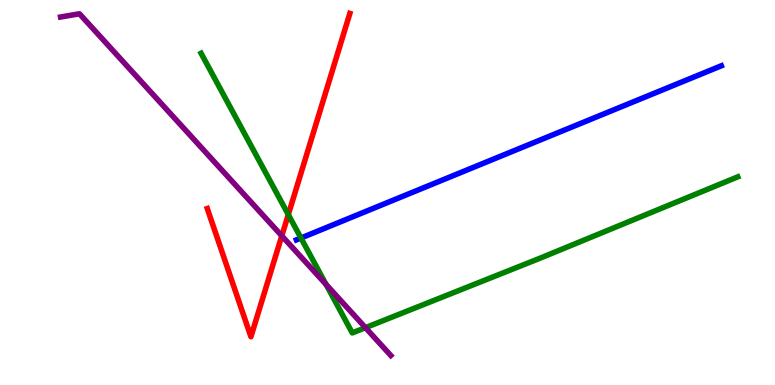[{'lines': ['blue', 'red'], 'intersections': []}, {'lines': ['green', 'red'], 'intersections': [{'x': 3.72, 'y': 4.43}]}, {'lines': ['purple', 'red'], 'intersections': [{'x': 3.64, 'y': 3.87}]}, {'lines': ['blue', 'green'], 'intersections': [{'x': 3.88, 'y': 3.82}]}, {'lines': ['blue', 'purple'], 'intersections': []}, {'lines': ['green', 'purple'], 'intersections': [{'x': 4.21, 'y': 2.61}, {'x': 4.72, 'y': 1.49}]}]